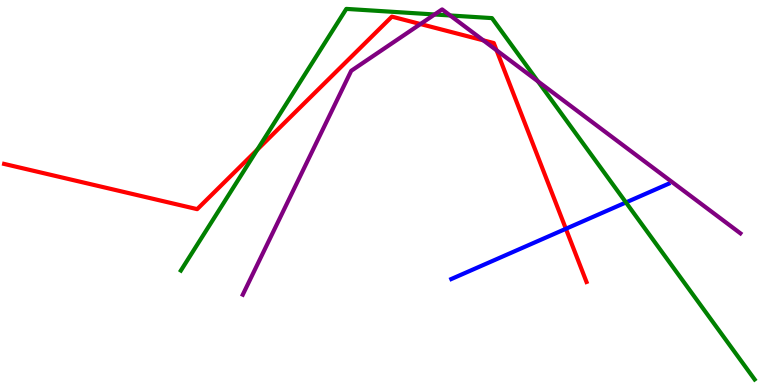[{'lines': ['blue', 'red'], 'intersections': [{'x': 7.3, 'y': 4.06}]}, {'lines': ['green', 'red'], 'intersections': [{'x': 3.32, 'y': 6.11}]}, {'lines': ['purple', 'red'], 'intersections': [{'x': 5.43, 'y': 9.38}, {'x': 6.24, 'y': 8.95}, {'x': 6.41, 'y': 8.69}]}, {'lines': ['blue', 'green'], 'intersections': [{'x': 8.08, 'y': 4.74}]}, {'lines': ['blue', 'purple'], 'intersections': []}, {'lines': ['green', 'purple'], 'intersections': [{'x': 5.61, 'y': 9.62}, {'x': 5.81, 'y': 9.6}, {'x': 6.94, 'y': 7.89}]}]